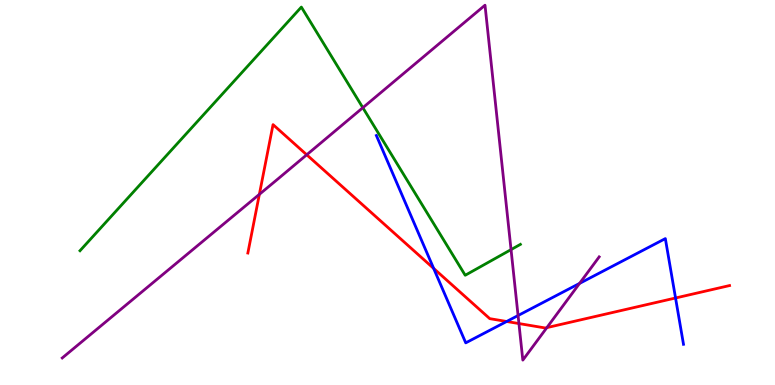[{'lines': ['blue', 'red'], 'intersections': [{'x': 5.6, 'y': 3.03}, {'x': 6.54, 'y': 1.65}, {'x': 8.72, 'y': 2.26}]}, {'lines': ['green', 'red'], 'intersections': []}, {'lines': ['purple', 'red'], 'intersections': [{'x': 3.35, 'y': 4.95}, {'x': 3.96, 'y': 5.98}, {'x': 6.7, 'y': 1.6}, {'x': 7.06, 'y': 1.49}]}, {'lines': ['blue', 'green'], 'intersections': []}, {'lines': ['blue', 'purple'], 'intersections': [{'x': 6.68, 'y': 1.8}, {'x': 7.48, 'y': 2.64}]}, {'lines': ['green', 'purple'], 'intersections': [{'x': 4.68, 'y': 7.2}, {'x': 6.59, 'y': 3.52}]}]